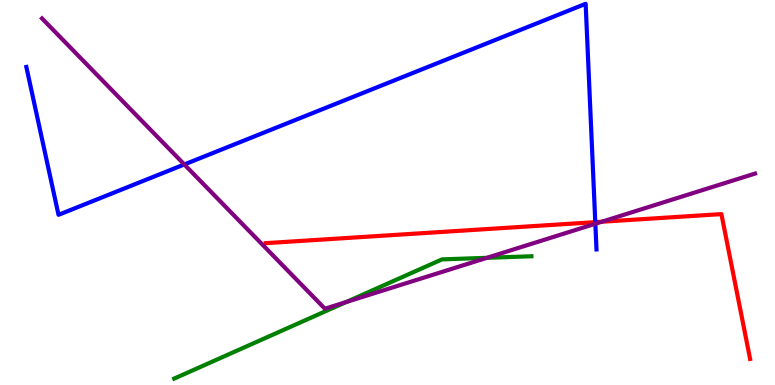[{'lines': ['blue', 'red'], 'intersections': [{'x': 7.68, 'y': 4.23}]}, {'lines': ['green', 'red'], 'intersections': []}, {'lines': ['purple', 'red'], 'intersections': [{'x': 7.76, 'y': 4.24}]}, {'lines': ['blue', 'green'], 'intersections': []}, {'lines': ['blue', 'purple'], 'intersections': [{'x': 2.38, 'y': 5.73}, {'x': 7.68, 'y': 4.19}]}, {'lines': ['green', 'purple'], 'intersections': [{'x': 4.47, 'y': 2.15}, {'x': 6.28, 'y': 3.3}]}]